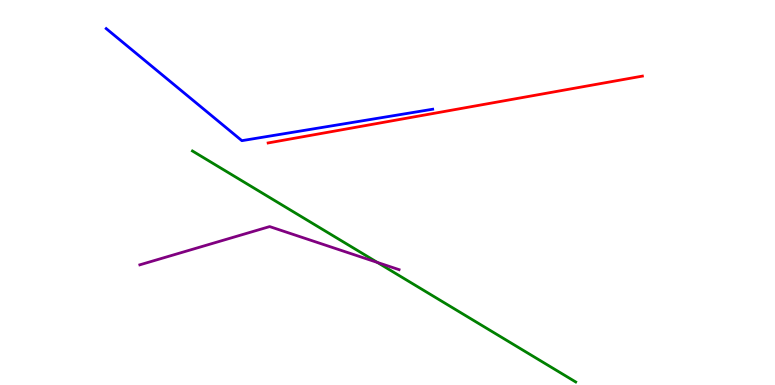[{'lines': ['blue', 'red'], 'intersections': []}, {'lines': ['green', 'red'], 'intersections': []}, {'lines': ['purple', 'red'], 'intersections': []}, {'lines': ['blue', 'green'], 'intersections': []}, {'lines': ['blue', 'purple'], 'intersections': []}, {'lines': ['green', 'purple'], 'intersections': [{'x': 4.87, 'y': 3.18}]}]